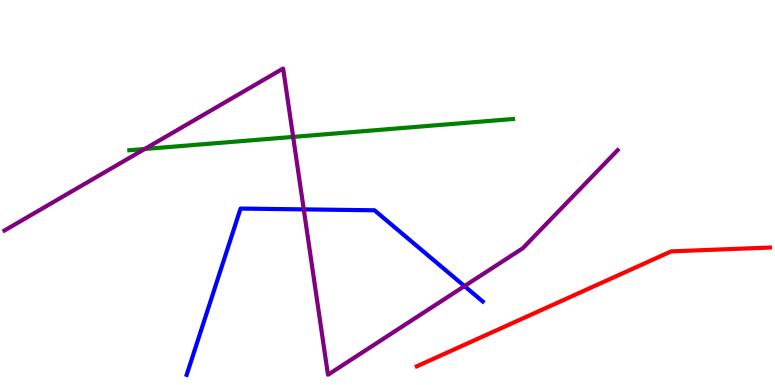[{'lines': ['blue', 'red'], 'intersections': []}, {'lines': ['green', 'red'], 'intersections': []}, {'lines': ['purple', 'red'], 'intersections': []}, {'lines': ['blue', 'green'], 'intersections': []}, {'lines': ['blue', 'purple'], 'intersections': [{'x': 3.92, 'y': 4.56}, {'x': 5.99, 'y': 2.57}]}, {'lines': ['green', 'purple'], 'intersections': [{'x': 1.87, 'y': 6.13}, {'x': 3.78, 'y': 6.44}]}]